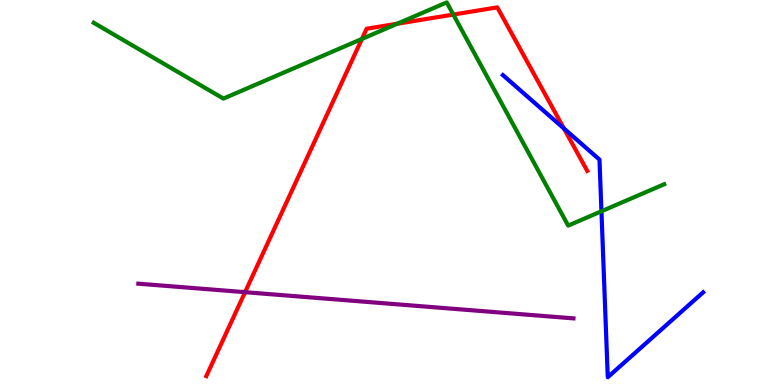[{'lines': ['blue', 'red'], 'intersections': [{'x': 7.28, 'y': 6.66}]}, {'lines': ['green', 'red'], 'intersections': [{'x': 4.67, 'y': 8.99}, {'x': 5.13, 'y': 9.38}, {'x': 5.85, 'y': 9.62}]}, {'lines': ['purple', 'red'], 'intersections': [{'x': 3.16, 'y': 2.41}]}, {'lines': ['blue', 'green'], 'intersections': [{'x': 7.76, 'y': 4.51}]}, {'lines': ['blue', 'purple'], 'intersections': []}, {'lines': ['green', 'purple'], 'intersections': []}]